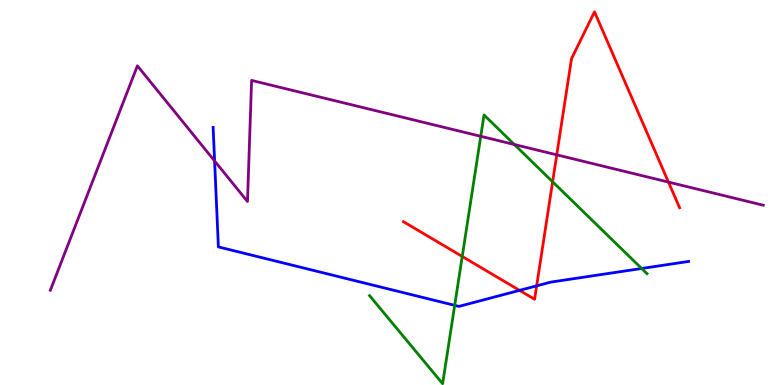[{'lines': ['blue', 'red'], 'intersections': [{'x': 6.7, 'y': 2.46}, {'x': 6.92, 'y': 2.58}]}, {'lines': ['green', 'red'], 'intersections': [{'x': 5.96, 'y': 3.34}, {'x': 7.13, 'y': 5.28}]}, {'lines': ['purple', 'red'], 'intersections': [{'x': 7.18, 'y': 5.98}, {'x': 8.63, 'y': 5.27}]}, {'lines': ['blue', 'green'], 'intersections': [{'x': 5.87, 'y': 2.07}, {'x': 8.28, 'y': 3.03}]}, {'lines': ['blue', 'purple'], 'intersections': [{'x': 2.77, 'y': 5.82}]}, {'lines': ['green', 'purple'], 'intersections': [{'x': 6.2, 'y': 6.46}, {'x': 6.64, 'y': 6.25}]}]